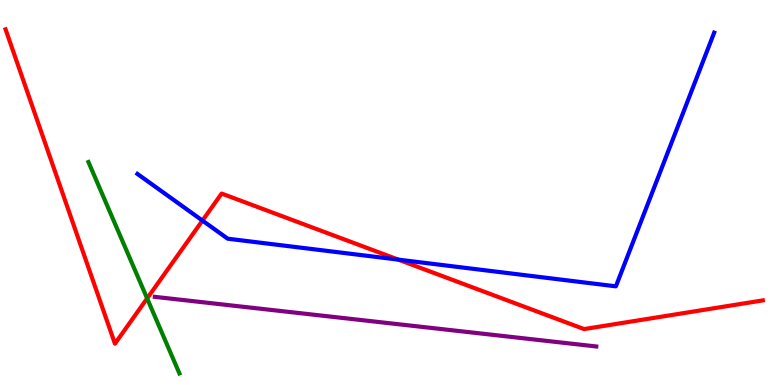[{'lines': ['blue', 'red'], 'intersections': [{'x': 2.61, 'y': 4.27}, {'x': 5.14, 'y': 3.26}]}, {'lines': ['green', 'red'], 'intersections': [{'x': 1.9, 'y': 2.25}]}, {'lines': ['purple', 'red'], 'intersections': []}, {'lines': ['blue', 'green'], 'intersections': []}, {'lines': ['blue', 'purple'], 'intersections': []}, {'lines': ['green', 'purple'], 'intersections': []}]